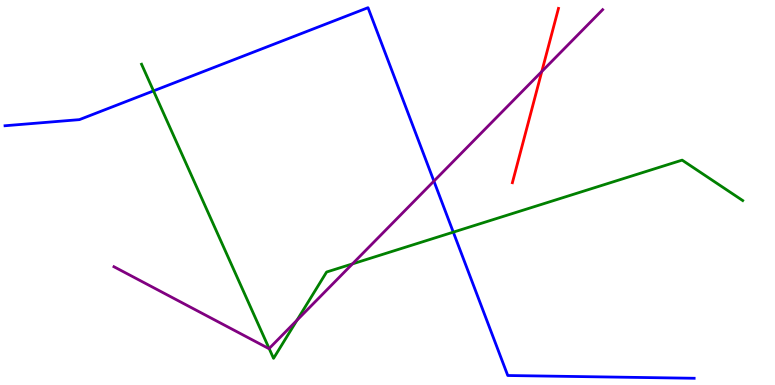[{'lines': ['blue', 'red'], 'intersections': []}, {'lines': ['green', 'red'], 'intersections': []}, {'lines': ['purple', 'red'], 'intersections': [{'x': 6.99, 'y': 8.14}]}, {'lines': ['blue', 'green'], 'intersections': [{'x': 1.98, 'y': 7.64}, {'x': 5.85, 'y': 3.97}]}, {'lines': ['blue', 'purple'], 'intersections': [{'x': 5.6, 'y': 5.3}]}, {'lines': ['green', 'purple'], 'intersections': [{'x': 3.47, 'y': 0.947}, {'x': 3.83, 'y': 1.68}, {'x': 4.55, 'y': 3.15}]}]